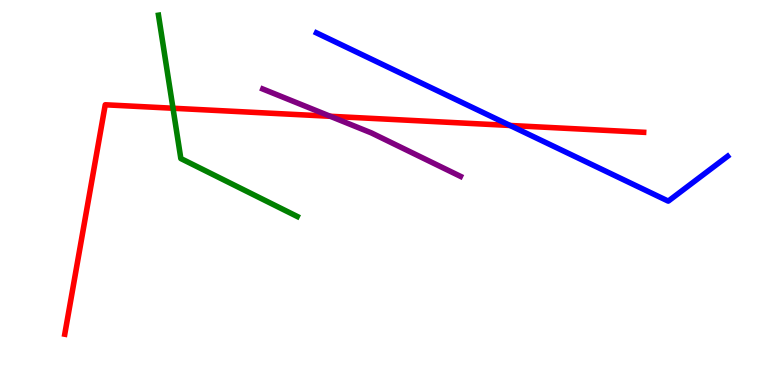[{'lines': ['blue', 'red'], 'intersections': [{'x': 6.58, 'y': 6.74}]}, {'lines': ['green', 'red'], 'intersections': [{'x': 2.23, 'y': 7.19}]}, {'lines': ['purple', 'red'], 'intersections': [{'x': 4.26, 'y': 6.98}]}, {'lines': ['blue', 'green'], 'intersections': []}, {'lines': ['blue', 'purple'], 'intersections': []}, {'lines': ['green', 'purple'], 'intersections': []}]